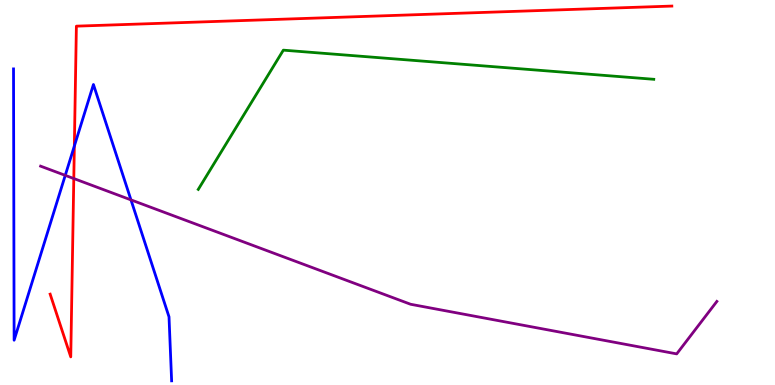[{'lines': ['blue', 'red'], 'intersections': [{'x': 0.959, 'y': 6.21}]}, {'lines': ['green', 'red'], 'intersections': []}, {'lines': ['purple', 'red'], 'intersections': [{'x': 0.952, 'y': 5.36}]}, {'lines': ['blue', 'green'], 'intersections': []}, {'lines': ['blue', 'purple'], 'intersections': [{'x': 0.842, 'y': 5.45}, {'x': 1.69, 'y': 4.81}]}, {'lines': ['green', 'purple'], 'intersections': []}]